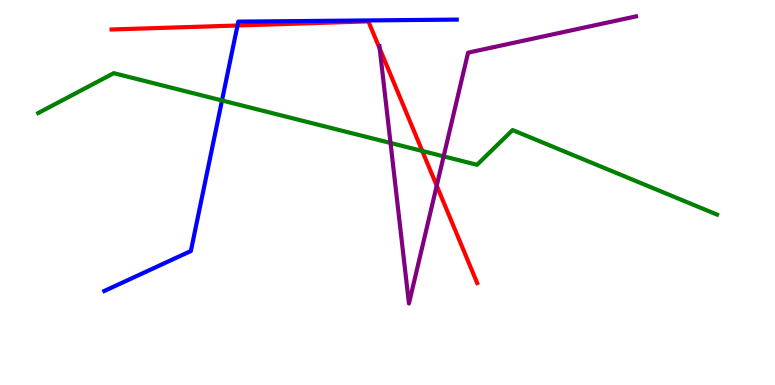[{'lines': ['blue', 'red'], 'intersections': [{'x': 3.06, 'y': 9.34}]}, {'lines': ['green', 'red'], 'intersections': [{'x': 5.45, 'y': 6.08}]}, {'lines': ['purple', 'red'], 'intersections': [{'x': 4.9, 'y': 8.74}, {'x': 5.64, 'y': 5.18}]}, {'lines': ['blue', 'green'], 'intersections': [{'x': 2.86, 'y': 7.39}]}, {'lines': ['blue', 'purple'], 'intersections': []}, {'lines': ['green', 'purple'], 'intersections': [{'x': 5.04, 'y': 6.29}, {'x': 5.72, 'y': 5.94}]}]